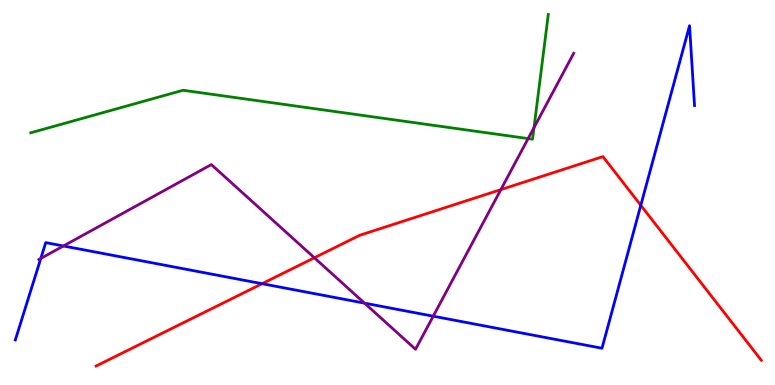[{'lines': ['blue', 'red'], 'intersections': [{'x': 3.38, 'y': 2.63}, {'x': 8.27, 'y': 4.67}]}, {'lines': ['green', 'red'], 'intersections': []}, {'lines': ['purple', 'red'], 'intersections': [{'x': 4.06, 'y': 3.3}, {'x': 6.46, 'y': 5.07}]}, {'lines': ['blue', 'green'], 'intersections': []}, {'lines': ['blue', 'purple'], 'intersections': [{'x': 0.526, 'y': 3.29}, {'x': 0.819, 'y': 3.61}, {'x': 4.7, 'y': 2.13}, {'x': 5.59, 'y': 1.79}]}, {'lines': ['green', 'purple'], 'intersections': [{'x': 6.81, 'y': 6.4}, {'x': 6.89, 'y': 6.69}]}]